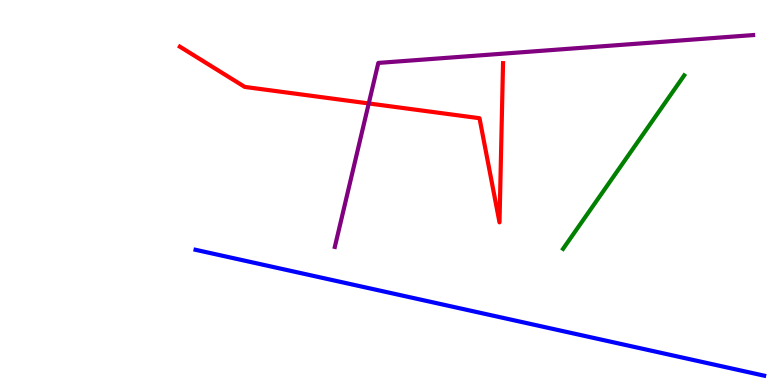[{'lines': ['blue', 'red'], 'intersections': []}, {'lines': ['green', 'red'], 'intersections': []}, {'lines': ['purple', 'red'], 'intersections': [{'x': 4.76, 'y': 7.31}]}, {'lines': ['blue', 'green'], 'intersections': []}, {'lines': ['blue', 'purple'], 'intersections': []}, {'lines': ['green', 'purple'], 'intersections': []}]